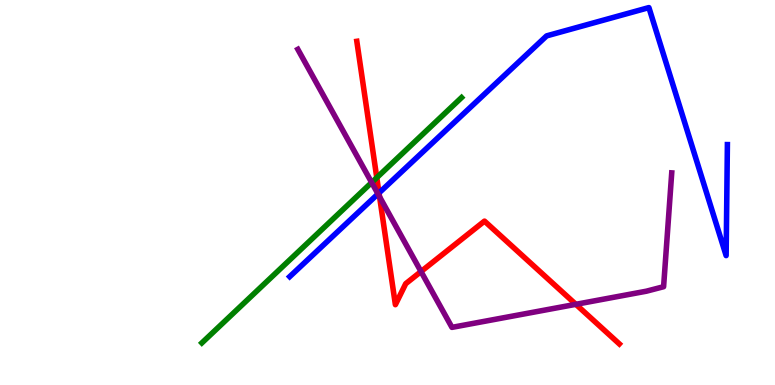[{'lines': ['blue', 'red'], 'intersections': [{'x': 4.89, 'y': 4.99}]}, {'lines': ['green', 'red'], 'intersections': [{'x': 4.86, 'y': 5.39}]}, {'lines': ['purple', 'red'], 'intersections': [{'x': 4.9, 'y': 4.89}, {'x': 5.43, 'y': 2.95}, {'x': 7.43, 'y': 2.1}]}, {'lines': ['blue', 'green'], 'intersections': []}, {'lines': ['blue', 'purple'], 'intersections': [{'x': 4.88, 'y': 4.96}]}, {'lines': ['green', 'purple'], 'intersections': [{'x': 4.8, 'y': 5.26}]}]